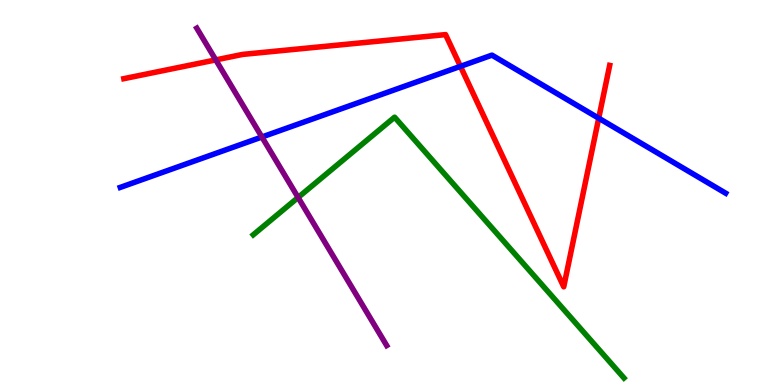[{'lines': ['blue', 'red'], 'intersections': [{'x': 5.94, 'y': 8.28}, {'x': 7.73, 'y': 6.93}]}, {'lines': ['green', 'red'], 'intersections': []}, {'lines': ['purple', 'red'], 'intersections': [{'x': 2.78, 'y': 8.44}]}, {'lines': ['blue', 'green'], 'intersections': []}, {'lines': ['blue', 'purple'], 'intersections': [{'x': 3.38, 'y': 6.44}]}, {'lines': ['green', 'purple'], 'intersections': [{'x': 3.85, 'y': 4.87}]}]